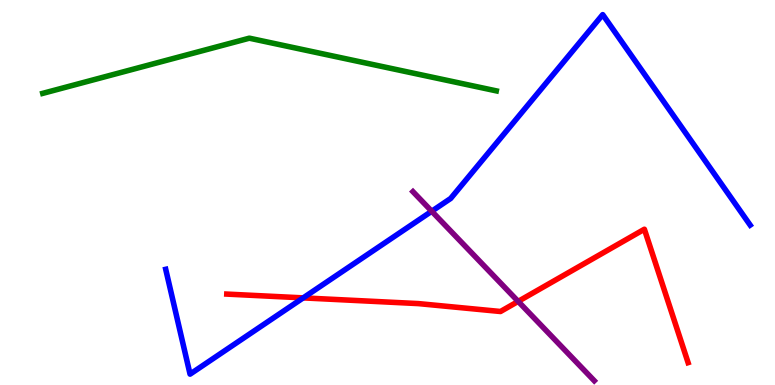[{'lines': ['blue', 'red'], 'intersections': [{'x': 3.91, 'y': 2.26}]}, {'lines': ['green', 'red'], 'intersections': []}, {'lines': ['purple', 'red'], 'intersections': [{'x': 6.69, 'y': 2.17}]}, {'lines': ['blue', 'green'], 'intersections': []}, {'lines': ['blue', 'purple'], 'intersections': [{'x': 5.57, 'y': 4.51}]}, {'lines': ['green', 'purple'], 'intersections': []}]